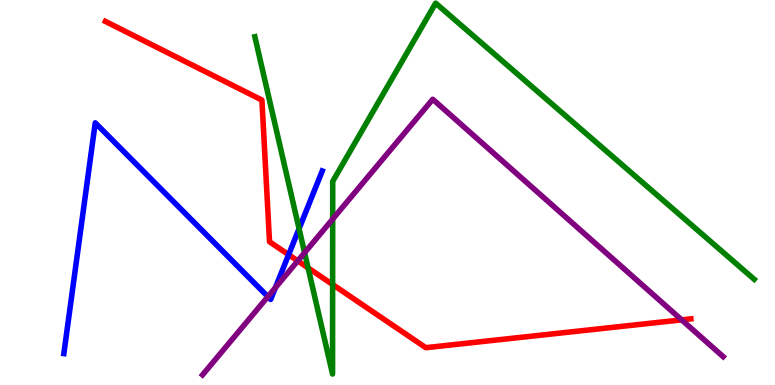[{'lines': ['blue', 'red'], 'intersections': [{'x': 3.72, 'y': 3.38}]}, {'lines': ['green', 'red'], 'intersections': [{'x': 3.98, 'y': 3.04}, {'x': 4.29, 'y': 2.61}]}, {'lines': ['purple', 'red'], 'intersections': [{'x': 3.84, 'y': 3.22}, {'x': 8.8, 'y': 1.69}]}, {'lines': ['blue', 'green'], 'intersections': [{'x': 3.86, 'y': 4.06}]}, {'lines': ['blue', 'purple'], 'intersections': [{'x': 3.46, 'y': 2.29}, {'x': 3.55, 'y': 2.53}]}, {'lines': ['green', 'purple'], 'intersections': [{'x': 3.93, 'y': 3.44}, {'x': 4.29, 'y': 4.31}]}]